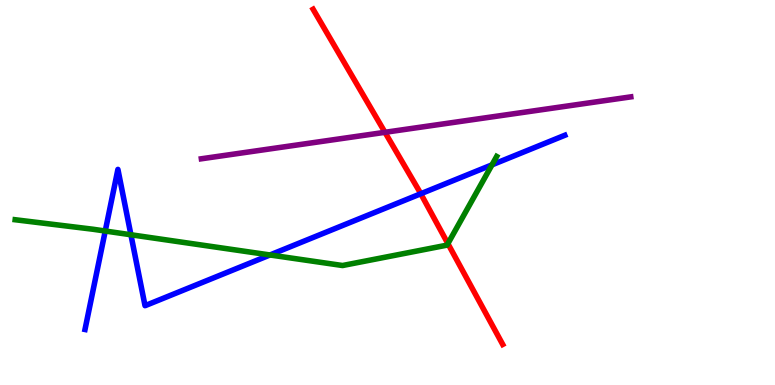[{'lines': ['blue', 'red'], 'intersections': [{'x': 5.43, 'y': 4.97}]}, {'lines': ['green', 'red'], 'intersections': [{'x': 5.78, 'y': 3.67}]}, {'lines': ['purple', 'red'], 'intersections': [{'x': 4.97, 'y': 6.56}]}, {'lines': ['blue', 'green'], 'intersections': [{'x': 1.36, 'y': 4.0}, {'x': 1.69, 'y': 3.9}, {'x': 3.48, 'y': 3.38}, {'x': 6.35, 'y': 5.72}]}, {'lines': ['blue', 'purple'], 'intersections': []}, {'lines': ['green', 'purple'], 'intersections': []}]